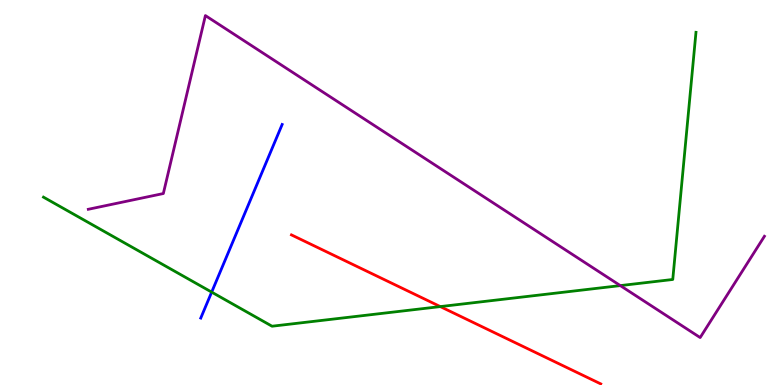[{'lines': ['blue', 'red'], 'intersections': []}, {'lines': ['green', 'red'], 'intersections': [{'x': 5.68, 'y': 2.04}]}, {'lines': ['purple', 'red'], 'intersections': []}, {'lines': ['blue', 'green'], 'intersections': [{'x': 2.73, 'y': 2.41}]}, {'lines': ['blue', 'purple'], 'intersections': []}, {'lines': ['green', 'purple'], 'intersections': [{'x': 8.0, 'y': 2.58}]}]